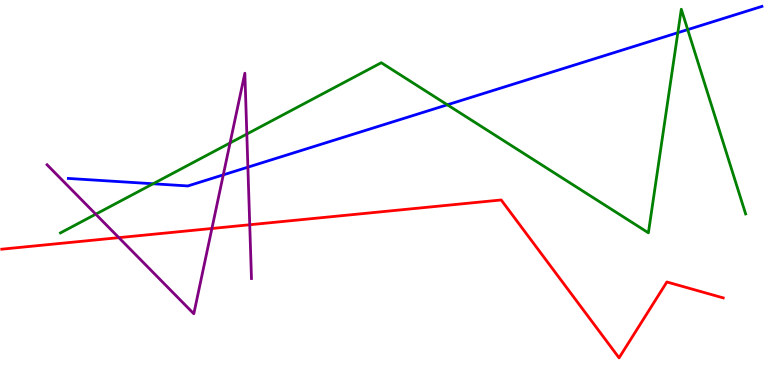[{'lines': ['blue', 'red'], 'intersections': []}, {'lines': ['green', 'red'], 'intersections': []}, {'lines': ['purple', 'red'], 'intersections': [{'x': 1.53, 'y': 3.83}, {'x': 2.73, 'y': 4.07}, {'x': 3.22, 'y': 4.16}]}, {'lines': ['blue', 'green'], 'intersections': [{'x': 1.98, 'y': 5.23}, {'x': 5.77, 'y': 7.28}, {'x': 8.75, 'y': 9.15}, {'x': 8.87, 'y': 9.23}]}, {'lines': ['blue', 'purple'], 'intersections': [{'x': 2.88, 'y': 5.46}, {'x': 3.2, 'y': 5.66}]}, {'lines': ['green', 'purple'], 'intersections': [{'x': 1.24, 'y': 4.44}, {'x': 2.97, 'y': 6.29}, {'x': 3.18, 'y': 6.52}]}]